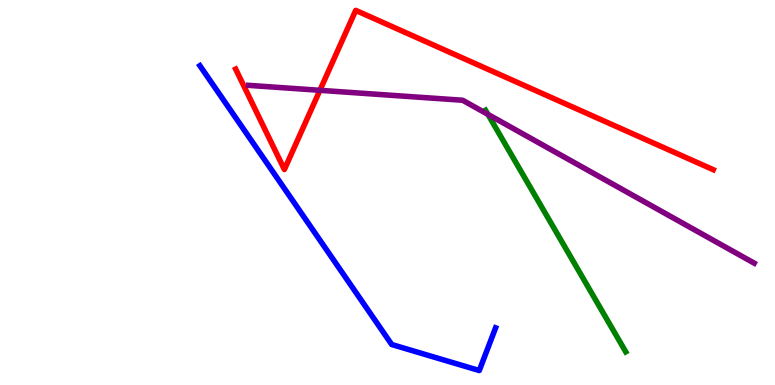[{'lines': ['blue', 'red'], 'intersections': []}, {'lines': ['green', 'red'], 'intersections': []}, {'lines': ['purple', 'red'], 'intersections': [{'x': 4.13, 'y': 7.65}]}, {'lines': ['blue', 'green'], 'intersections': []}, {'lines': ['blue', 'purple'], 'intersections': []}, {'lines': ['green', 'purple'], 'intersections': [{'x': 6.3, 'y': 7.03}]}]